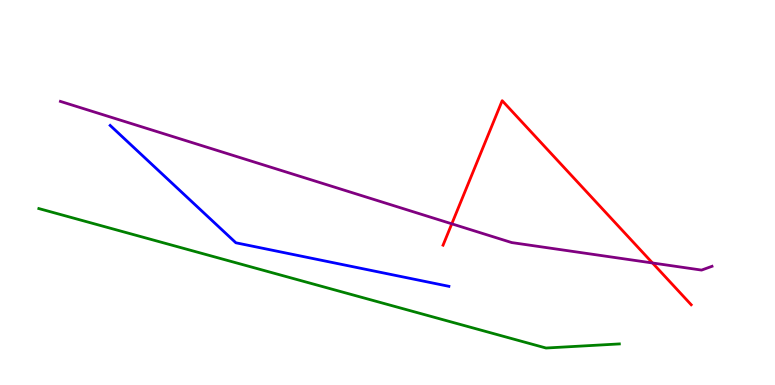[{'lines': ['blue', 'red'], 'intersections': []}, {'lines': ['green', 'red'], 'intersections': []}, {'lines': ['purple', 'red'], 'intersections': [{'x': 5.83, 'y': 4.19}, {'x': 8.42, 'y': 3.17}]}, {'lines': ['blue', 'green'], 'intersections': []}, {'lines': ['blue', 'purple'], 'intersections': []}, {'lines': ['green', 'purple'], 'intersections': []}]